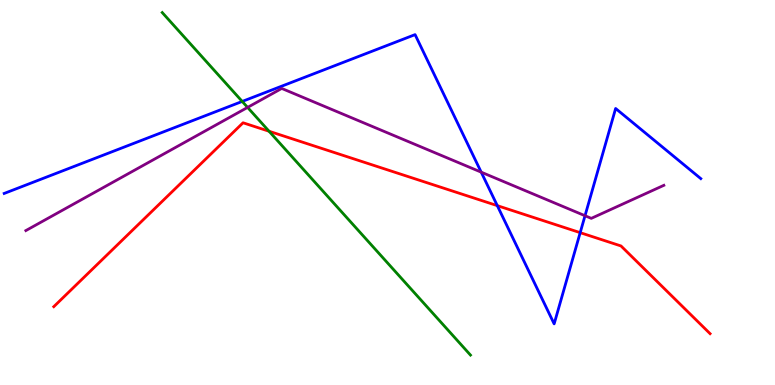[{'lines': ['blue', 'red'], 'intersections': [{'x': 6.42, 'y': 4.66}, {'x': 7.49, 'y': 3.96}]}, {'lines': ['green', 'red'], 'intersections': [{'x': 3.47, 'y': 6.59}]}, {'lines': ['purple', 'red'], 'intersections': []}, {'lines': ['blue', 'green'], 'intersections': [{'x': 3.13, 'y': 7.37}]}, {'lines': ['blue', 'purple'], 'intersections': [{'x': 6.21, 'y': 5.53}, {'x': 7.55, 'y': 4.4}]}, {'lines': ['green', 'purple'], 'intersections': [{'x': 3.19, 'y': 7.21}]}]